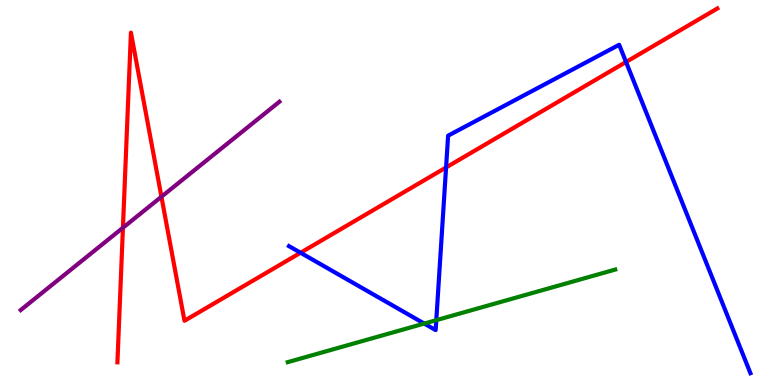[{'lines': ['blue', 'red'], 'intersections': [{'x': 3.88, 'y': 3.44}, {'x': 5.76, 'y': 5.65}, {'x': 8.08, 'y': 8.39}]}, {'lines': ['green', 'red'], 'intersections': []}, {'lines': ['purple', 'red'], 'intersections': [{'x': 1.59, 'y': 4.08}, {'x': 2.08, 'y': 4.89}]}, {'lines': ['blue', 'green'], 'intersections': [{'x': 5.47, 'y': 1.6}, {'x': 5.63, 'y': 1.68}]}, {'lines': ['blue', 'purple'], 'intersections': []}, {'lines': ['green', 'purple'], 'intersections': []}]